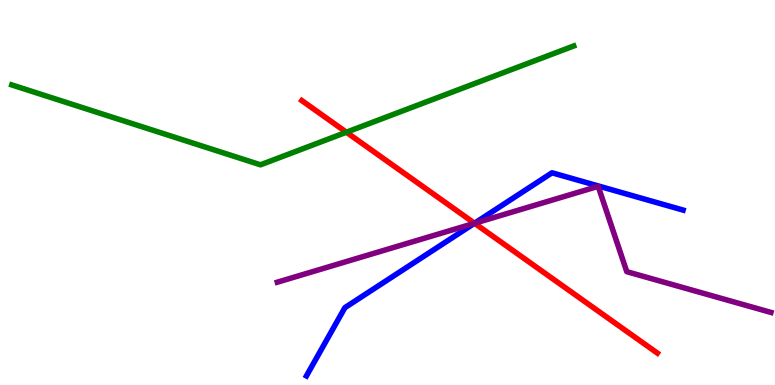[{'lines': ['blue', 'red'], 'intersections': [{'x': 6.12, 'y': 4.2}]}, {'lines': ['green', 'red'], 'intersections': [{'x': 4.47, 'y': 6.57}]}, {'lines': ['purple', 'red'], 'intersections': [{'x': 6.12, 'y': 4.2}]}, {'lines': ['blue', 'green'], 'intersections': []}, {'lines': ['blue', 'purple'], 'intersections': [{'x': 6.12, 'y': 4.2}]}, {'lines': ['green', 'purple'], 'intersections': []}]